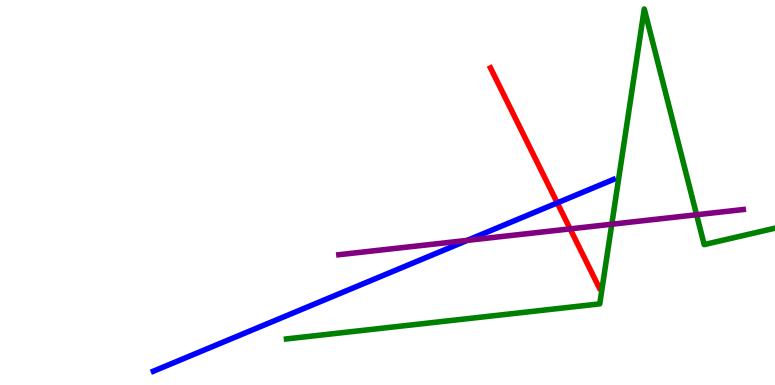[{'lines': ['blue', 'red'], 'intersections': [{'x': 7.19, 'y': 4.73}]}, {'lines': ['green', 'red'], 'intersections': []}, {'lines': ['purple', 'red'], 'intersections': [{'x': 7.36, 'y': 4.06}]}, {'lines': ['blue', 'green'], 'intersections': []}, {'lines': ['blue', 'purple'], 'intersections': [{'x': 6.03, 'y': 3.76}]}, {'lines': ['green', 'purple'], 'intersections': [{'x': 7.89, 'y': 4.18}, {'x': 8.99, 'y': 4.42}]}]